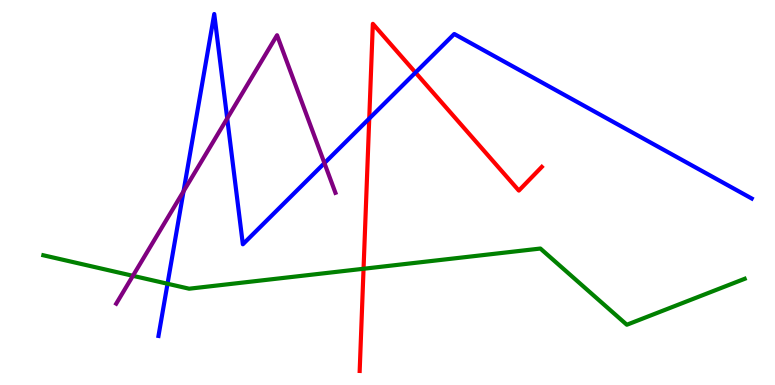[{'lines': ['blue', 'red'], 'intersections': [{'x': 4.76, 'y': 6.92}, {'x': 5.36, 'y': 8.12}]}, {'lines': ['green', 'red'], 'intersections': [{'x': 4.69, 'y': 3.02}]}, {'lines': ['purple', 'red'], 'intersections': []}, {'lines': ['blue', 'green'], 'intersections': [{'x': 2.16, 'y': 2.63}]}, {'lines': ['blue', 'purple'], 'intersections': [{'x': 2.37, 'y': 5.03}, {'x': 2.93, 'y': 6.92}, {'x': 4.19, 'y': 5.76}]}, {'lines': ['green', 'purple'], 'intersections': [{'x': 1.71, 'y': 2.84}]}]